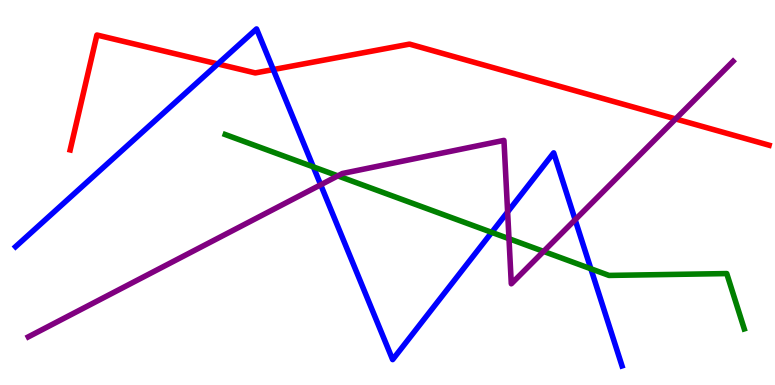[{'lines': ['blue', 'red'], 'intersections': [{'x': 2.81, 'y': 8.34}, {'x': 3.53, 'y': 8.19}]}, {'lines': ['green', 'red'], 'intersections': []}, {'lines': ['purple', 'red'], 'intersections': [{'x': 8.72, 'y': 6.91}]}, {'lines': ['blue', 'green'], 'intersections': [{'x': 4.04, 'y': 5.67}, {'x': 6.34, 'y': 3.96}, {'x': 7.62, 'y': 3.02}]}, {'lines': ['blue', 'purple'], 'intersections': [{'x': 4.14, 'y': 5.2}, {'x': 6.55, 'y': 4.49}, {'x': 7.42, 'y': 4.29}]}, {'lines': ['green', 'purple'], 'intersections': [{'x': 4.36, 'y': 5.43}, {'x': 6.57, 'y': 3.8}, {'x': 7.01, 'y': 3.47}]}]